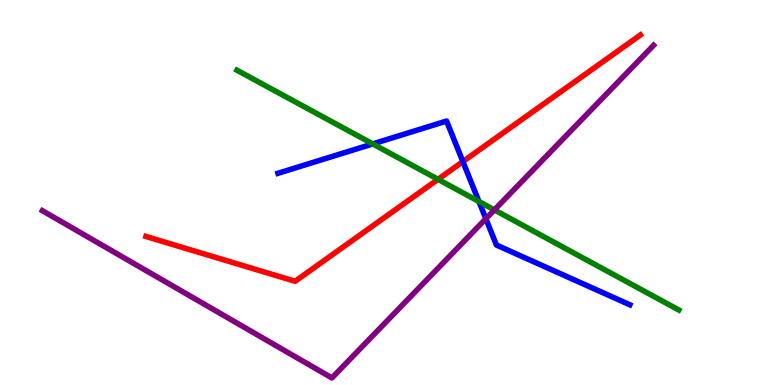[{'lines': ['blue', 'red'], 'intersections': [{'x': 5.97, 'y': 5.8}]}, {'lines': ['green', 'red'], 'intersections': [{'x': 5.65, 'y': 5.34}]}, {'lines': ['purple', 'red'], 'intersections': []}, {'lines': ['blue', 'green'], 'intersections': [{'x': 4.81, 'y': 6.26}, {'x': 6.18, 'y': 4.77}]}, {'lines': ['blue', 'purple'], 'intersections': [{'x': 6.27, 'y': 4.32}]}, {'lines': ['green', 'purple'], 'intersections': [{'x': 6.38, 'y': 4.55}]}]